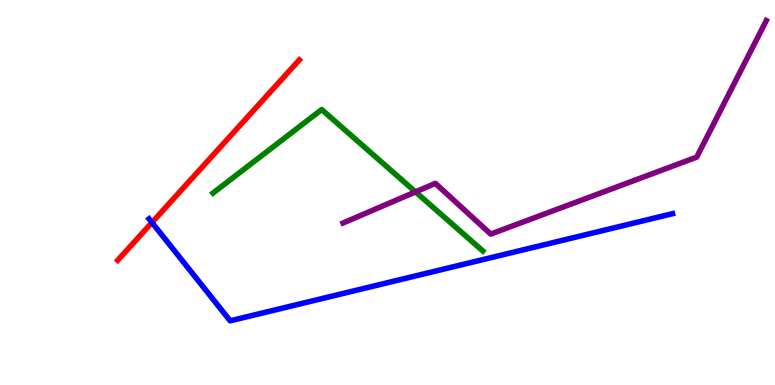[{'lines': ['blue', 'red'], 'intersections': [{'x': 1.96, 'y': 4.22}]}, {'lines': ['green', 'red'], 'intersections': []}, {'lines': ['purple', 'red'], 'intersections': []}, {'lines': ['blue', 'green'], 'intersections': []}, {'lines': ['blue', 'purple'], 'intersections': []}, {'lines': ['green', 'purple'], 'intersections': [{'x': 5.36, 'y': 5.02}]}]